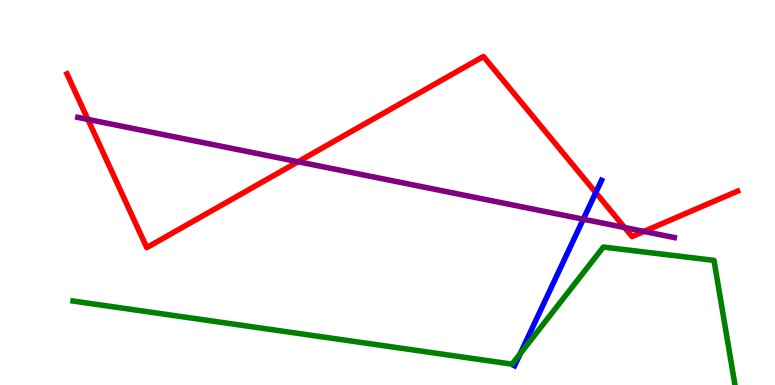[{'lines': ['blue', 'red'], 'intersections': [{'x': 7.69, 'y': 5.0}]}, {'lines': ['green', 'red'], 'intersections': []}, {'lines': ['purple', 'red'], 'intersections': [{'x': 1.13, 'y': 6.9}, {'x': 3.85, 'y': 5.8}, {'x': 8.06, 'y': 4.09}, {'x': 8.31, 'y': 3.99}]}, {'lines': ['blue', 'green'], 'intersections': [{'x': 6.71, 'y': 0.814}]}, {'lines': ['blue', 'purple'], 'intersections': [{'x': 7.53, 'y': 4.31}]}, {'lines': ['green', 'purple'], 'intersections': []}]